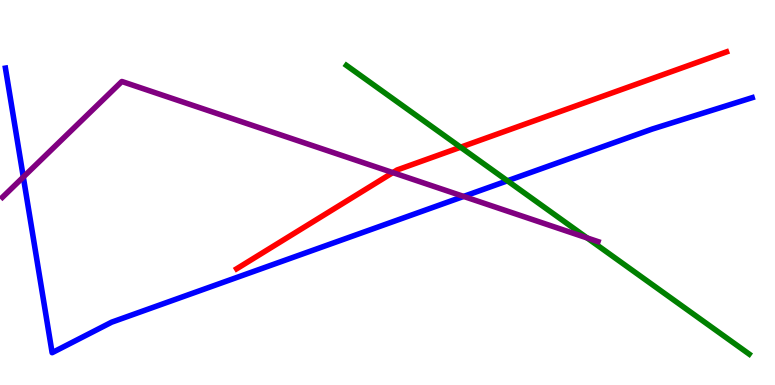[{'lines': ['blue', 'red'], 'intersections': []}, {'lines': ['green', 'red'], 'intersections': [{'x': 5.94, 'y': 6.18}]}, {'lines': ['purple', 'red'], 'intersections': [{'x': 5.07, 'y': 5.52}]}, {'lines': ['blue', 'green'], 'intersections': [{'x': 6.55, 'y': 5.3}]}, {'lines': ['blue', 'purple'], 'intersections': [{'x': 0.301, 'y': 5.4}, {'x': 5.98, 'y': 4.9}]}, {'lines': ['green', 'purple'], 'intersections': [{'x': 7.58, 'y': 3.82}]}]